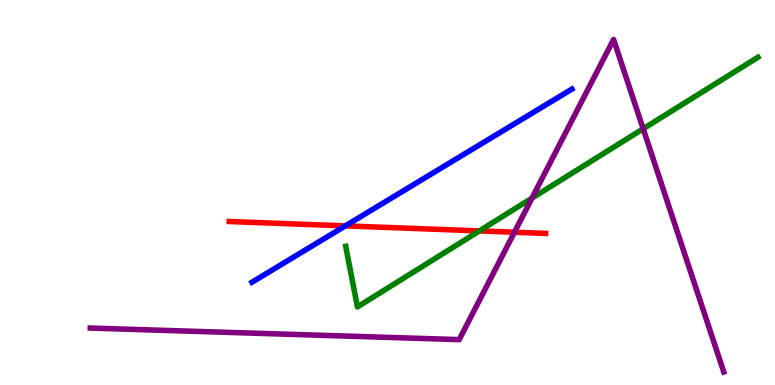[{'lines': ['blue', 'red'], 'intersections': [{'x': 4.46, 'y': 4.13}]}, {'lines': ['green', 'red'], 'intersections': [{'x': 6.19, 'y': 4.0}]}, {'lines': ['purple', 'red'], 'intersections': [{'x': 6.64, 'y': 3.97}]}, {'lines': ['blue', 'green'], 'intersections': []}, {'lines': ['blue', 'purple'], 'intersections': []}, {'lines': ['green', 'purple'], 'intersections': [{'x': 6.86, 'y': 4.85}, {'x': 8.3, 'y': 6.65}]}]